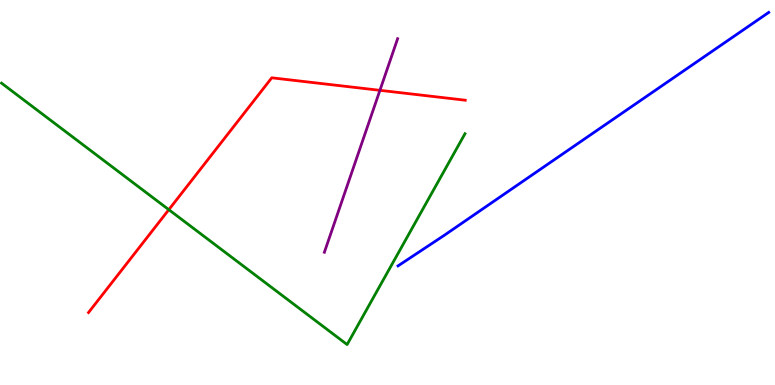[{'lines': ['blue', 'red'], 'intersections': []}, {'lines': ['green', 'red'], 'intersections': [{'x': 2.18, 'y': 4.55}]}, {'lines': ['purple', 'red'], 'intersections': [{'x': 4.9, 'y': 7.65}]}, {'lines': ['blue', 'green'], 'intersections': []}, {'lines': ['blue', 'purple'], 'intersections': []}, {'lines': ['green', 'purple'], 'intersections': []}]